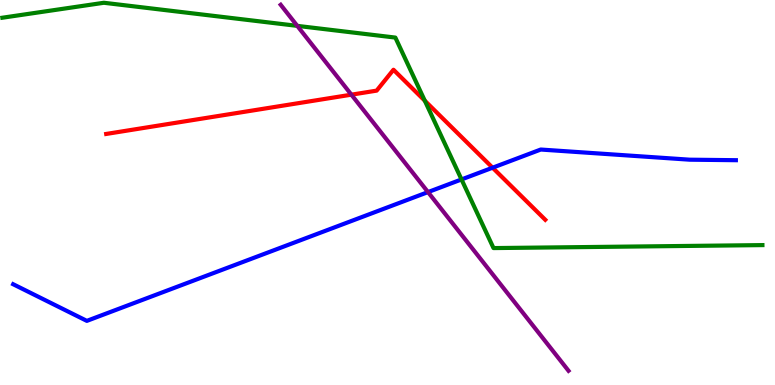[{'lines': ['blue', 'red'], 'intersections': [{'x': 6.36, 'y': 5.64}]}, {'lines': ['green', 'red'], 'intersections': [{'x': 5.48, 'y': 7.38}]}, {'lines': ['purple', 'red'], 'intersections': [{'x': 4.53, 'y': 7.54}]}, {'lines': ['blue', 'green'], 'intersections': [{'x': 5.96, 'y': 5.34}]}, {'lines': ['blue', 'purple'], 'intersections': [{'x': 5.52, 'y': 5.01}]}, {'lines': ['green', 'purple'], 'intersections': [{'x': 3.84, 'y': 9.33}]}]